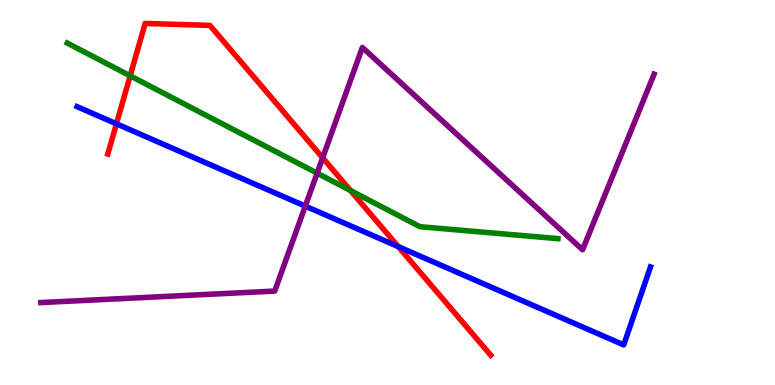[{'lines': ['blue', 'red'], 'intersections': [{'x': 1.5, 'y': 6.78}, {'x': 5.14, 'y': 3.59}]}, {'lines': ['green', 'red'], 'intersections': [{'x': 1.68, 'y': 8.03}, {'x': 4.52, 'y': 5.05}]}, {'lines': ['purple', 'red'], 'intersections': [{'x': 4.16, 'y': 5.9}]}, {'lines': ['blue', 'green'], 'intersections': []}, {'lines': ['blue', 'purple'], 'intersections': [{'x': 3.94, 'y': 4.65}]}, {'lines': ['green', 'purple'], 'intersections': [{'x': 4.09, 'y': 5.5}]}]